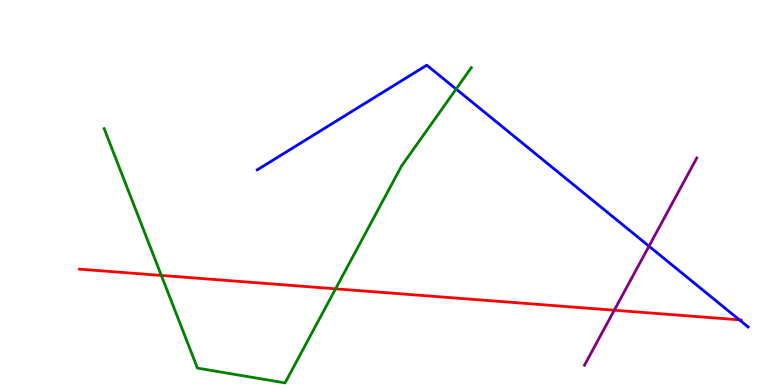[{'lines': ['blue', 'red'], 'intersections': [{'x': 9.54, 'y': 1.69}]}, {'lines': ['green', 'red'], 'intersections': [{'x': 2.08, 'y': 2.85}, {'x': 4.33, 'y': 2.5}]}, {'lines': ['purple', 'red'], 'intersections': [{'x': 7.93, 'y': 1.94}]}, {'lines': ['blue', 'green'], 'intersections': [{'x': 5.89, 'y': 7.69}]}, {'lines': ['blue', 'purple'], 'intersections': [{'x': 8.37, 'y': 3.61}]}, {'lines': ['green', 'purple'], 'intersections': []}]